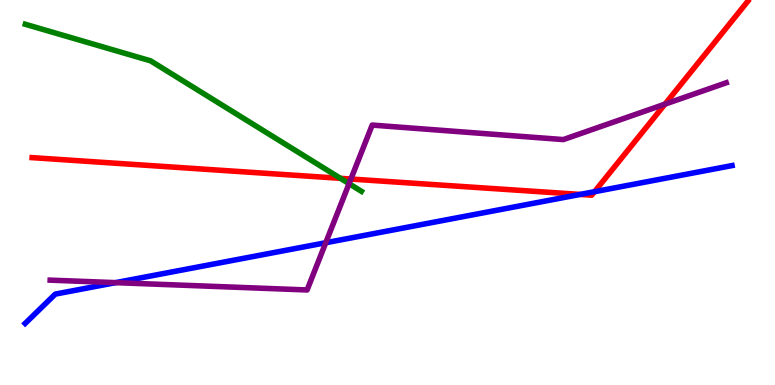[{'lines': ['blue', 'red'], 'intersections': [{'x': 7.49, 'y': 4.95}, {'x': 7.67, 'y': 5.02}]}, {'lines': ['green', 'red'], 'intersections': [{'x': 4.39, 'y': 5.37}]}, {'lines': ['purple', 'red'], 'intersections': [{'x': 4.53, 'y': 5.35}, {'x': 8.58, 'y': 7.3}]}, {'lines': ['blue', 'green'], 'intersections': []}, {'lines': ['blue', 'purple'], 'intersections': [{'x': 1.49, 'y': 2.66}, {'x': 4.2, 'y': 3.7}]}, {'lines': ['green', 'purple'], 'intersections': [{'x': 4.5, 'y': 5.23}]}]